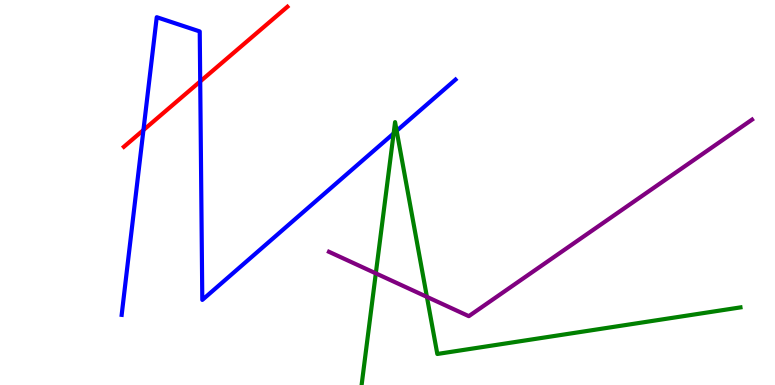[{'lines': ['blue', 'red'], 'intersections': [{'x': 1.85, 'y': 6.62}, {'x': 2.58, 'y': 7.88}]}, {'lines': ['green', 'red'], 'intersections': []}, {'lines': ['purple', 'red'], 'intersections': []}, {'lines': ['blue', 'green'], 'intersections': [{'x': 5.08, 'y': 6.53}, {'x': 5.12, 'y': 6.6}]}, {'lines': ['blue', 'purple'], 'intersections': []}, {'lines': ['green', 'purple'], 'intersections': [{'x': 4.85, 'y': 2.9}, {'x': 5.51, 'y': 2.29}]}]